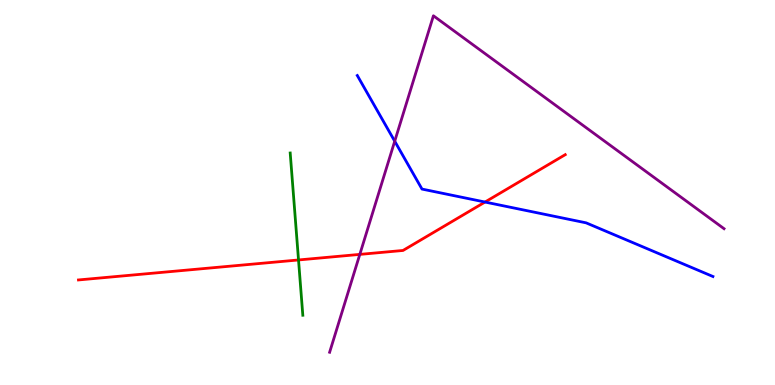[{'lines': ['blue', 'red'], 'intersections': [{'x': 6.26, 'y': 4.75}]}, {'lines': ['green', 'red'], 'intersections': [{'x': 3.85, 'y': 3.25}]}, {'lines': ['purple', 'red'], 'intersections': [{'x': 4.64, 'y': 3.39}]}, {'lines': ['blue', 'green'], 'intersections': []}, {'lines': ['blue', 'purple'], 'intersections': [{'x': 5.09, 'y': 6.33}]}, {'lines': ['green', 'purple'], 'intersections': []}]